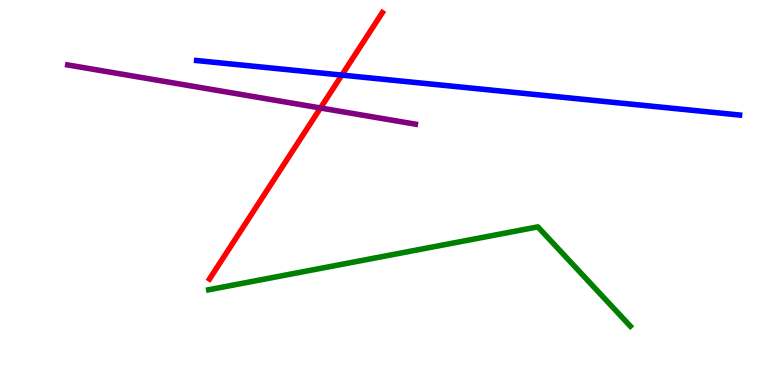[{'lines': ['blue', 'red'], 'intersections': [{'x': 4.41, 'y': 8.05}]}, {'lines': ['green', 'red'], 'intersections': []}, {'lines': ['purple', 'red'], 'intersections': [{'x': 4.14, 'y': 7.2}]}, {'lines': ['blue', 'green'], 'intersections': []}, {'lines': ['blue', 'purple'], 'intersections': []}, {'lines': ['green', 'purple'], 'intersections': []}]